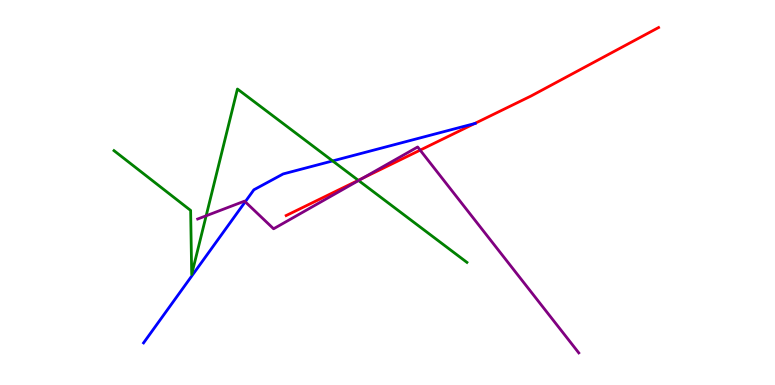[{'lines': ['blue', 'red'], 'intersections': [{'x': 6.12, 'y': 6.79}]}, {'lines': ['green', 'red'], 'intersections': [{'x': 4.62, 'y': 5.32}]}, {'lines': ['purple', 'red'], 'intersections': [{'x': 4.68, 'y': 5.37}, {'x': 5.42, 'y': 6.1}]}, {'lines': ['blue', 'green'], 'intersections': [{'x': 4.29, 'y': 5.82}]}, {'lines': ['blue', 'purple'], 'intersections': [{'x': 3.16, 'y': 4.76}]}, {'lines': ['green', 'purple'], 'intersections': [{'x': 2.66, 'y': 4.4}, {'x': 4.63, 'y': 5.31}]}]